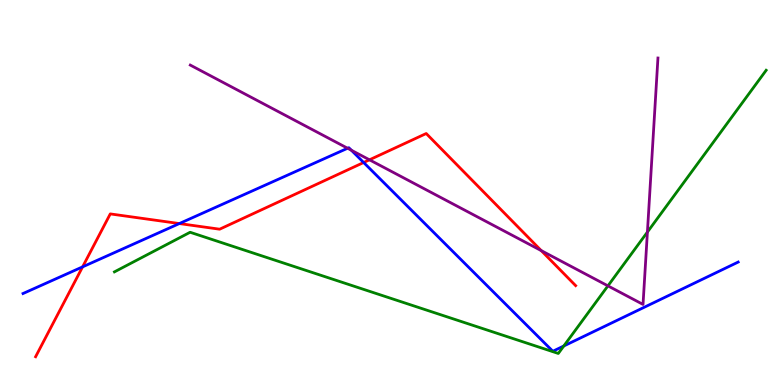[{'lines': ['blue', 'red'], 'intersections': [{'x': 1.07, 'y': 3.07}, {'x': 2.31, 'y': 4.19}, {'x': 4.69, 'y': 5.78}]}, {'lines': ['green', 'red'], 'intersections': []}, {'lines': ['purple', 'red'], 'intersections': [{'x': 4.77, 'y': 5.85}, {'x': 6.98, 'y': 3.49}]}, {'lines': ['blue', 'green'], 'intersections': [{'x': 7.27, 'y': 1.01}]}, {'lines': ['blue', 'purple'], 'intersections': [{'x': 4.49, 'y': 6.15}, {'x': 4.53, 'y': 6.1}]}, {'lines': ['green', 'purple'], 'intersections': [{'x': 7.84, 'y': 2.58}, {'x': 8.35, 'y': 3.97}]}]